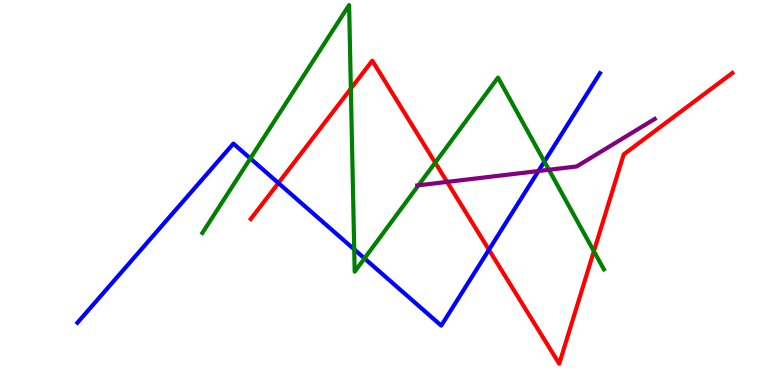[{'lines': ['blue', 'red'], 'intersections': [{'x': 3.59, 'y': 5.25}, {'x': 6.31, 'y': 3.51}]}, {'lines': ['green', 'red'], 'intersections': [{'x': 4.53, 'y': 7.7}, {'x': 5.62, 'y': 5.78}, {'x': 7.66, 'y': 3.47}]}, {'lines': ['purple', 'red'], 'intersections': [{'x': 5.77, 'y': 5.28}]}, {'lines': ['blue', 'green'], 'intersections': [{'x': 3.23, 'y': 5.88}, {'x': 4.57, 'y': 3.52}, {'x': 4.7, 'y': 3.29}, {'x': 7.02, 'y': 5.8}]}, {'lines': ['blue', 'purple'], 'intersections': [{'x': 6.95, 'y': 5.56}]}, {'lines': ['green', 'purple'], 'intersections': [{'x': 5.4, 'y': 5.19}, {'x': 7.08, 'y': 5.59}]}]